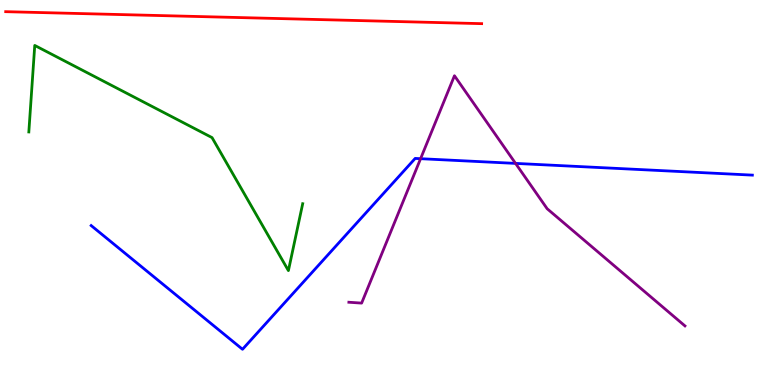[{'lines': ['blue', 'red'], 'intersections': []}, {'lines': ['green', 'red'], 'intersections': []}, {'lines': ['purple', 'red'], 'intersections': []}, {'lines': ['blue', 'green'], 'intersections': []}, {'lines': ['blue', 'purple'], 'intersections': [{'x': 5.43, 'y': 5.88}, {'x': 6.65, 'y': 5.76}]}, {'lines': ['green', 'purple'], 'intersections': []}]